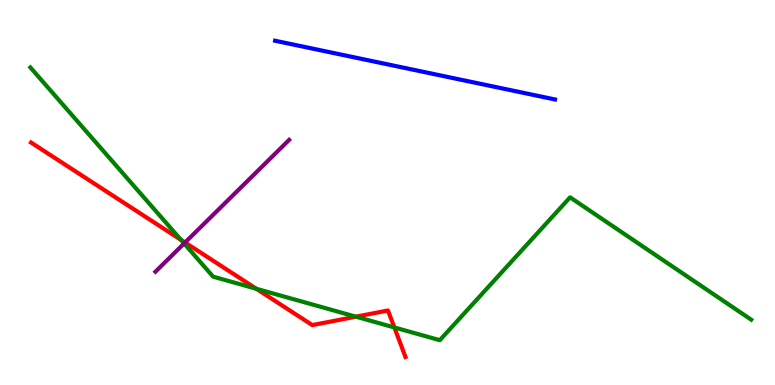[{'lines': ['blue', 'red'], 'intersections': []}, {'lines': ['green', 'red'], 'intersections': [{'x': 2.33, 'y': 3.77}, {'x': 3.31, 'y': 2.5}, {'x': 4.59, 'y': 1.77}, {'x': 5.09, 'y': 1.49}]}, {'lines': ['purple', 'red'], 'intersections': [{'x': 2.39, 'y': 3.7}]}, {'lines': ['blue', 'green'], 'intersections': []}, {'lines': ['blue', 'purple'], 'intersections': []}, {'lines': ['green', 'purple'], 'intersections': [{'x': 2.38, 'y': 3.68}]}]